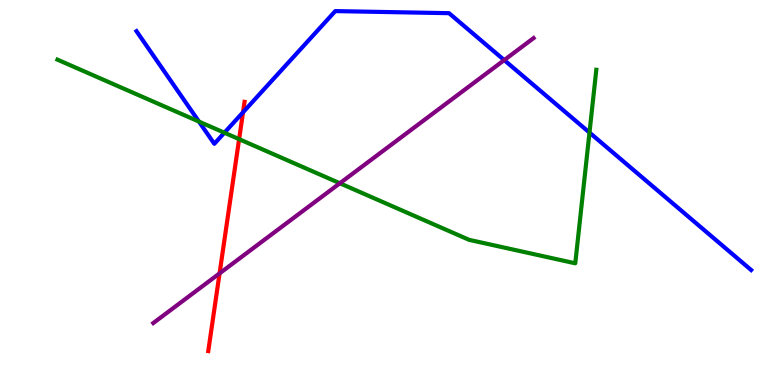[{'lines': ['blue', 'red'], 'intersections': [{'x': 3.14, 'y': 7.08}]}, {'lines': ['green', 'red'], 'intersections': [{'x': 3.09, 'y': 6.39}]}, {'lines': ['purple', 'red'], 'intersections': [{'x': 2.83, 'y': 2.9}]}, {'lines': ['blue', 'green'], 'intersections': [{'x': 2.57, 'y': 6.84}, {'x': 2.9, 'y': 6.55}, {'x': 7.61, 'y': 6.56}]}, {'lines': ['blue', 'purple'], 'intersections': [{'x': 6.51, 'y': 8.44}]}, {'lines': ['green', 'purple'], 'intersections': [{'x': 4.39, 'y': 5.24}]}]